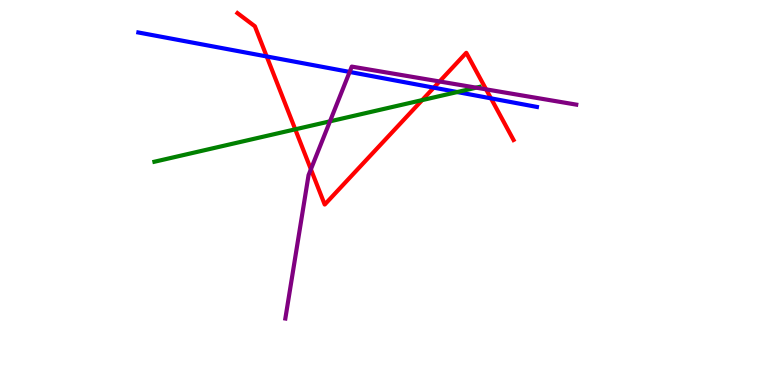[{'lines': ['blue', 'red'], 'intersections': [{'x': 3.44, 'y': 8.53}, {'x': 5.6, 'y': 7.72}, {'x': 6.34, 'y': 7.45}]}, {'lines': ['green', 'red'], 'intersections': [{'x': 3.81, 'y': 6.64}, {'x': 5.45, 'y': 7.4}]}, {'lines': ['purple', 'red'], 'intersections': [{'x': 4.01, 'y': 5.6}, {'x': 5.67, 'y': 7.88}, {'x': 6.27, 'y': 7.68}]}, {'lines': ['blue', 'green'], 'intersections': [{'x': 5.9, 'y': 7.61}]}, {'lines': ['blue', 'purple'], 'intersections': [{'x': 4.51, 'y': 8.13}]}, {'lines': ['green', 'purple'], 'intersections': [{'x': 4.26, 'y': 6.85}, {'x': 6.14, 'y': 7.72}]}]